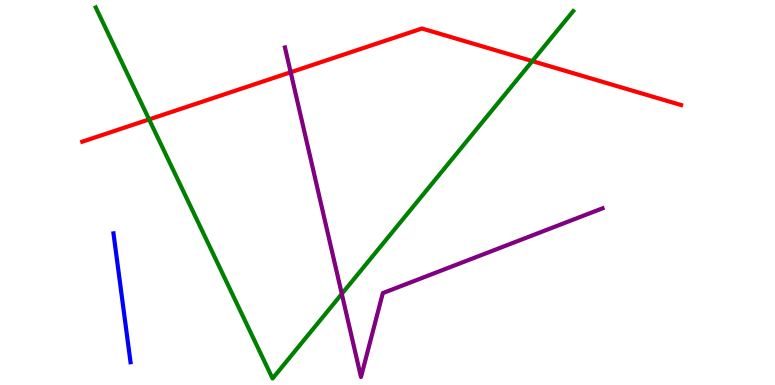[{'lines': ['blue', 'red'], 'intersections': []}, {'lines': ['green', 'red'], 'intersections': [{'x': 1.92, 'y': 6.9}, {'x': 6.87, 'y': 8.41}]}, {'lines': ['purple', 'red'], 'intersections': [{'x': 3.75, 'y': 8.12}]}, {'lines': ['blue', 'green'], 'intersections': []}, {'lines': ['blue', 'purple'], 'intersections': []}, {'lines': ['green', 'purple'], 'intersections': [{'x': 4.41, 'y': 2.37}]}]